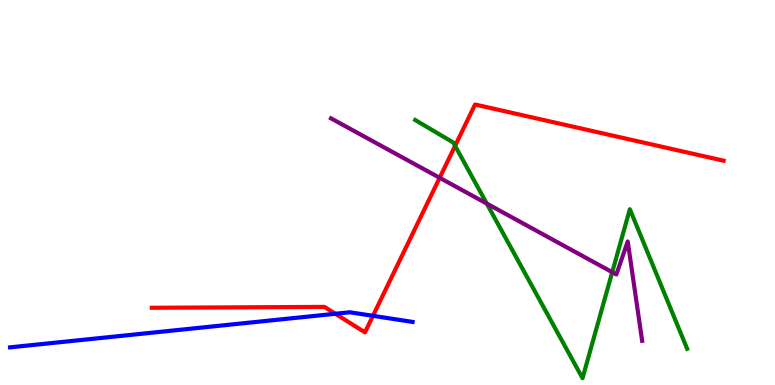[{'lines': ['blue', 'red'], 'intersections': [{'x': 4.33, 'y': 1.85}, {'x': 4.81, 'y': 1.8}]}, {'lines': ['green', 'red'], 'intersections': [{'x': 5.87, 'y': 6.21}]}, {'lines': ['purple', 'red'], 'intersections': [{'x': 5.67, 'y': 5.38}]}, {'lines': ['blue', 'green'], 'intersections': []}, {'lines': ['blue', 'purple'], 'intersections': []}, {'lines': ['green', 'purple'], 'intersections': [{'x': 6.28, 'y': 4.71}, {'x': 7.9, 'y': 2.93}]}]